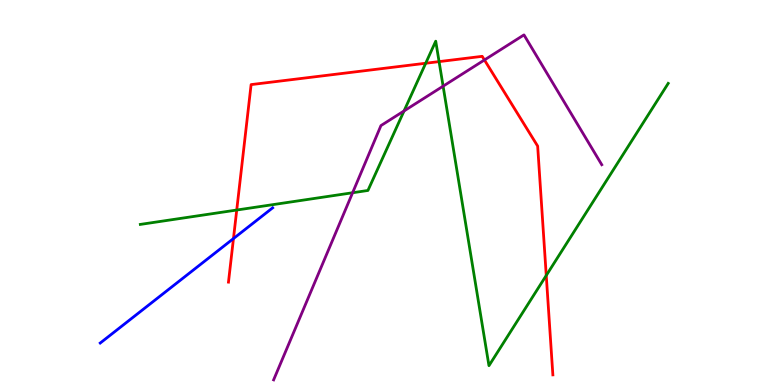[{'lines': ['blue', 'red'], 'intersections': [{'x': 3.01, 'y': 3.8}]}, {'lines': ['green', 'red'], 'intersections': [{'x': 3.05, 'y': 4.54}, {'x': 5.49, 'y': 8.36}, {'x': 5.67, 'y': 8.4}, {'x': 7.05, 'y': 2.85}]}, {'lines': ['purple', 'red'], 'intersections': [{'x': 6.25, 'y': 8.44}]}, {'lines': ['blue', 'green'], 'intersections': []}, {'lines': ['blue', 'purple'], 'intersections': []}, {'lines': ['green', 'purple'], 'intersections': [{'x': 4.55, 'y': 4.99}, {'x': 5.21, 'y': 7.12}, {'x': 5.72, 'y': 7.76}]}]